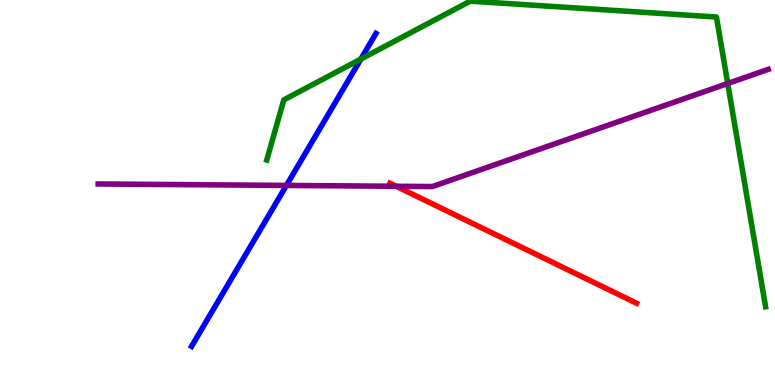[{'lines': ['blue', 'red'], 'intersections': []}, {'lines': ['green', 'red'], 'intersections': []}, {'lines': ['purple', 'red'], 'intersections': [{'x': 5.11, 'y': 5.16}]}, {'lines': ['blue', 'green'], 'intersections': [{'x': 4.66, 'y': 8.47}]}, {'lines': ['blue', 'purple'], 'intersections': [{'x': 3.7, 'y': 5.18}]}, {'lines': ['green', 'purple'], 'intersections': [{'x': 9.39, 'y': 7.83}]}]